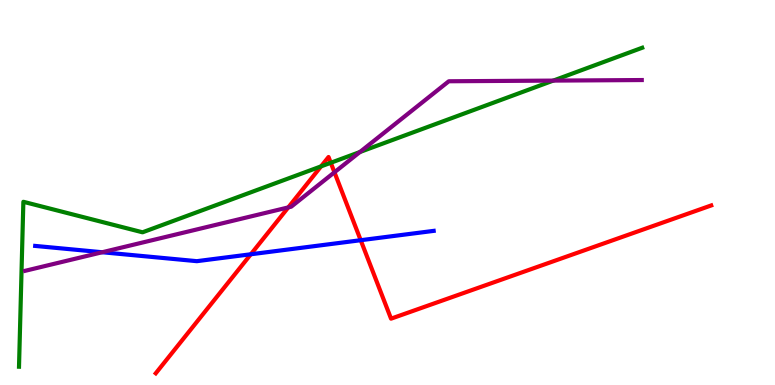[{'lines': ['blue', 'red'], 'intersections': [{'x': 3.24, 'y': 3.4}, {'x': 4.65, 'y': 3.76}]}, {'lines': ['green', 'red'], 'intersections': [{'x': 4.14, 'y': 5.68}, {'x': 4.27, 'y': 5.77}]}, {'lines': ['purple', 'red'], 'intersections': [{'x': 3.72, 'y': 4.61}, {'x': 4.32, 'y': 5.53}]}, {'lines': ['blue', 'green'], 'intersections': []}, {'lines': ['blue', 'purple'], 'intersections': [{'x': 1.32, 'y': 3.45}]}, {'lines': ['green', 'purple'], 'intersections': [{'x': 4.64, 'y': 6.05}, {'x': 7.14, 'y': 7.91}]}]